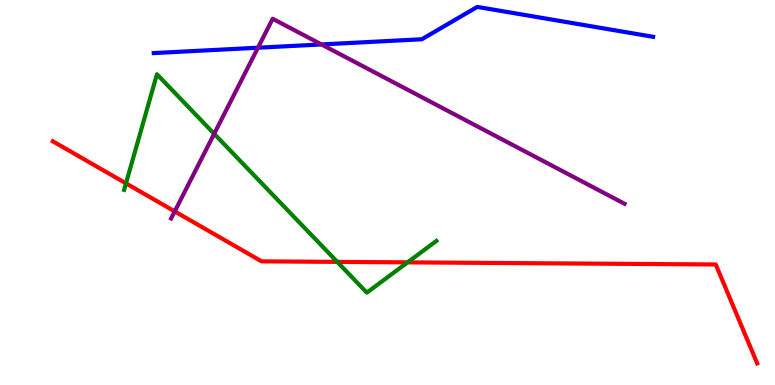[{'lines': ['blue', 'red'], 'intersections': []}, {'lines': ['green', 'red'], 'intersections': [{'x': 1.63, 'y': 5.24}, {'x': 4.35, 'y': 3.2}, {'x': 5.26, 'y': 3.19}]}, {'lines': ['purple', 'red'], 'intersections': [{'x': 2.25, 'y': 4.51}]}, {'lines': ['blue', 'green'], 'intersections': []}, {'lines': ['blue', 'purple'], 'intersections': [{'x': 3.33, 'y': 8.76}, {'x': 4.15, 'y': 8.85}]}, {'lines': ['green', 'purple'], 'intersections': [{'x': 2.76, 'y': 6.52}]}]